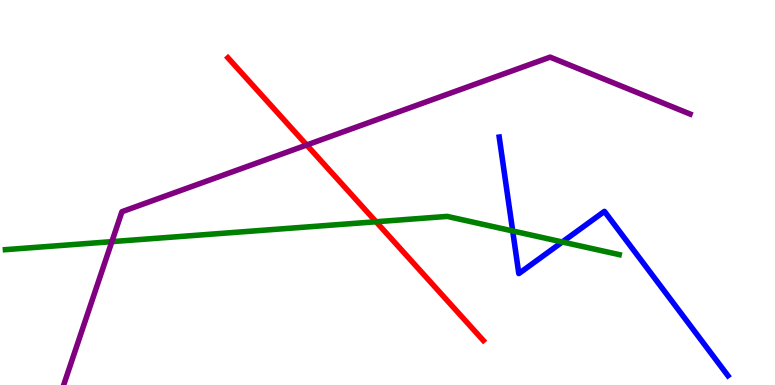[{'lines': ['blue', 'red'], 'intersections': []}, {'lines': ['green', 'red'], 'intersections': [{'x': 4.85, 'y': 4.24}]}, {'lines': ['purple', 'red'], 'intersections': [{'x': 3.96, 'y': 6.23}]}, {'lines': ['blue', 'green'], 'intersections': [{'x': 6.62, 'y': 4.0}, {'x': 7.26, 'y': 3.71}]}, {'lines': ['blue', 'purple'], 'intersections': []}, {'lines': ['green', 'purple'], 'intersections': [{'x': 1.44, 'y': 3.72}]}]